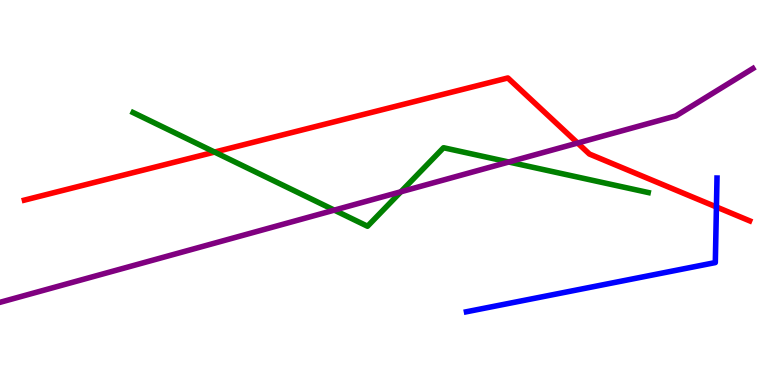[{'lines': ['blue', 'red'], 'intersections': [{'x': 9.24, 'y': 4.62}]}, {'lines': ['green', 'red'], 'intersections': [{'x': 2.77, 'y': 6.05}]}, {'lines': ['purple', 'red'], 'intersections': [{'x': 7.45, 'y': 6.29}]}, {'lines': ['blue', 'green'], 'intersections': []}, {'lines': ['blue', 'purple'], 'intersections': []}, {'lines': ['green', 'purple'], 'intersections': [{'x': 4.31, 'y': 4.54}, {'x': 5.17, 'y': 5.02}, {'x': 6.56, 'y': 5.79}]}]